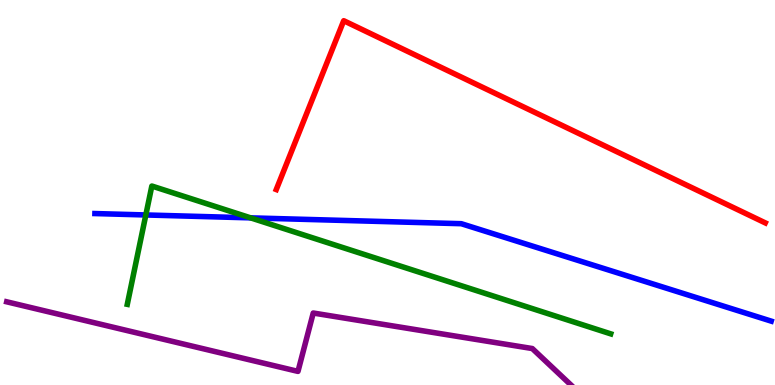[{'lines': ['blue', 'red'], 'intersections': []}, {'lines': ['green', 'red'], 'intersections': []}, {'lines': ['purple', 'red'], 'intersections': []}, {'lines': ['blue', 'green'], 'intersections': [{'x': 1.88, 'y': 4.42}, {'x': 3.23, 'y': 4.34}]}, {'lines': ['blue', 'purple'], 'intersections': []}, {'lines': ['green', 'purple'], 'intersections': []}]